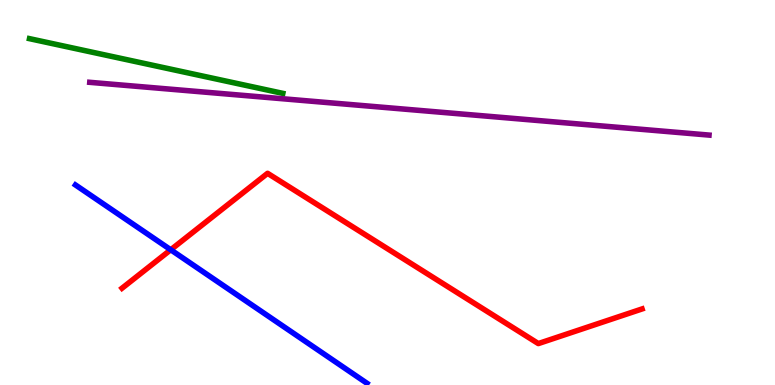[{'lines': ['blue', 'red'], 'intersections': [{'x': 2.2, 'y': 3.51}]}, {'lines': ['green', 'red'], 'intersections': []}, {'lines': ['purple', 'red'], 'intersections': []}, {'lines': ['blue', 'green'], 'intersections': []}, {'lines': ['blue', 'purple'], 'intersections': []}, {'lines': ['green', 'purple'], 'intersections': []}]